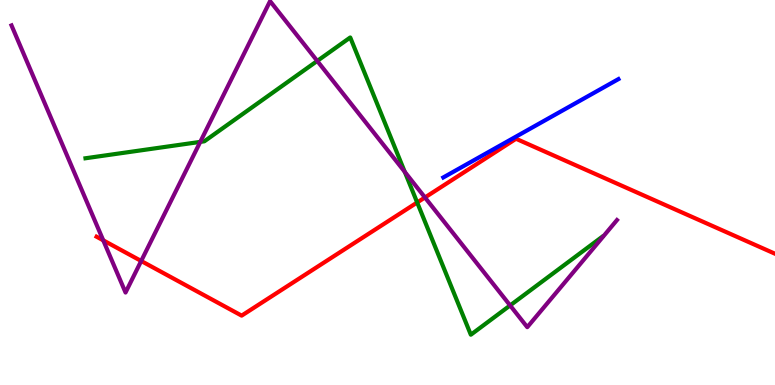[{'lines': ['blue', 'red'], 'intersections': []}, {'lines': ['green', 'red'], 'intersections': [{'x': 5.38, 'y': 4.74}]}, {'lines': ['purple', 'red'], 'intersections': [{'x': 1.33, 'y': 3.76}, {'x': 1.82, 'y': 3.22}, {'x': 5.48, 'y': 4.87}]}, {'lines': ['blue', 'green'], 'intersections': []}, {'lines': ['blue', 'purple'], 'intersections': []}, {'lines': ['green', 'purple'], 'intersections': [{'x': 2.58, 'y': 6.31}, {'x': 4.09, 'y': 8.42}, {'x': 5.22, 'y': 5.54}, {'x': 6.58, 'y': 2.07}]}]